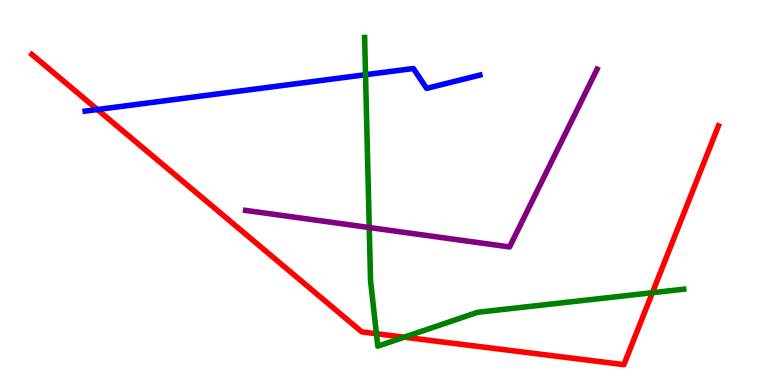[{'lines': ['blue', 'red'], 'intersections': [{'x': 1.26, 'y': 7.16}]}, {'lines': ['green', 'red'], 'intersections': [{'x': 4.86, 'y': 1.33}, {'x': 5.22, 'y': 1.24}, {'x': 8.42, 'y': 2.4}]}, {'lines': ['purple', 'red'], 'intersections': []}, {'lines': ['blue', 'green'], 'intersections': [{'x': 4.72, 'y': 8.06}]}, {'lines': ['blue', 'purple'], 'intersections': []}, {'lines': ['green', 'purple'], 'intersections': [{'x': 4.76, 'y': 4.09}]}]